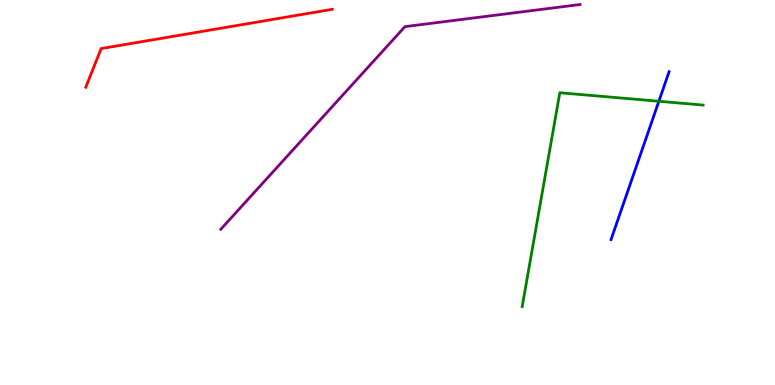[{'lines': ['blue', 'red'], 'intersections': []}, {'lines': ['green', 'red'], 'intersections': []}, {'lines': ['purple', 'red'], 'intersections': []}, {'lines': ['blue', 'green'], 'intersections': [{'x': 8.5, 'y': 7.37}]}, {'lines': ['blue', 'purple'], 'intersections': []}, {'lines': ['green', 'purple'], 'intersections': []}]